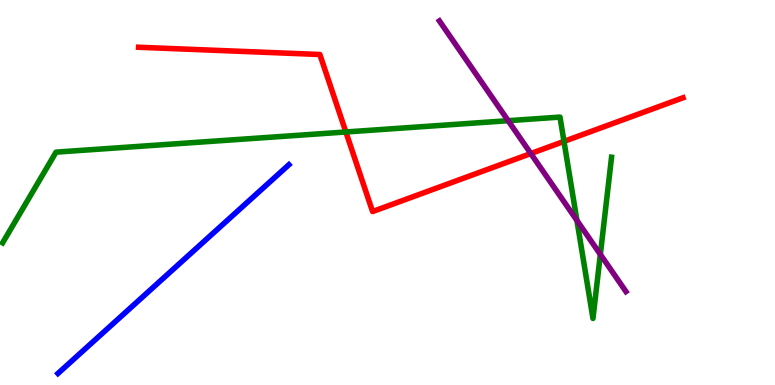[{'lines': ['blue', 'red'], 'intersections': []}, {'lines': ['green', 'red'], 'intersections': [{'x': 4.46, 'y': 6.57}, {'x': 7.28, 'y': 6.33}]}, {'lines': ['purple', 'red'], 'intersections': [{'x': 6.85, 'y': 6.01}]}, {'lines': ['blue', 'green'], 'intersections': []}, {'lines': ['blue', 'purple'], 'intersections': []}, {'lines': ['green', 'purple'], 'intersections': [{'x': 6.56, 'y': 6.87}, {'x': 7.44, 'y': 4.27}, {'x': 7.75, 'y': 3.39}]}]